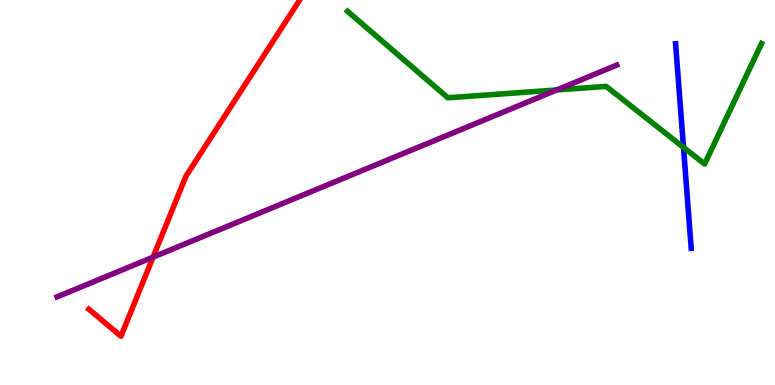[{'lines': ['blue', 'red'], 'intersections': []}, {'lines': ['green', 'red'], 'intersections': []}, {'lines': ['purple', 'red'], 'intersections': [{'x': 1.98, 'y': 3.32}]}, {'lines': ['blue', 'green'], 'intersections': [{'x': 8.82, 'y': 6.17}]}, {'lines': ['blue', 'purple'], 'intersections': []}, {'lines': ['green', 'purple'], 'intersections': [{'x': 7.18, 'y': 7.66}]}]